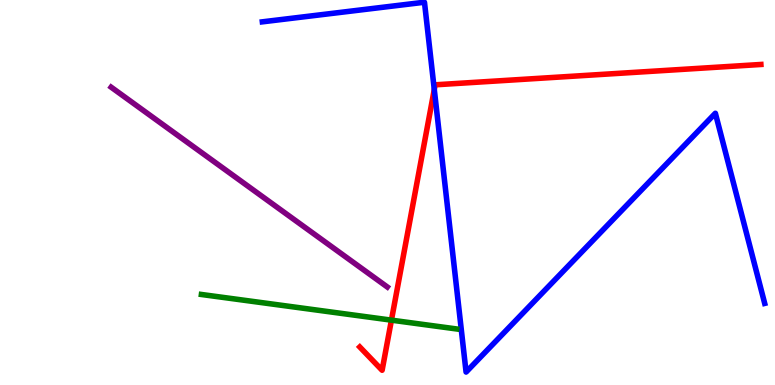[{'lines': ['blue', 'red'], 'intersections': [{'x': 5.6, 'y': 7.67}]}, {'lines': ['green', 'red'], 'intersections': [{'x': 5.05, 'y': 1.68}]}, {'lines': ['purple', 'red'], 'intersections': []}, {'lines': ['blue', 'green'], 'intersections': []}, {'lines': ['blue', 'purple'], 'intersections': []}, {'lines': ['green', 'purple'], 'intersections': []}]